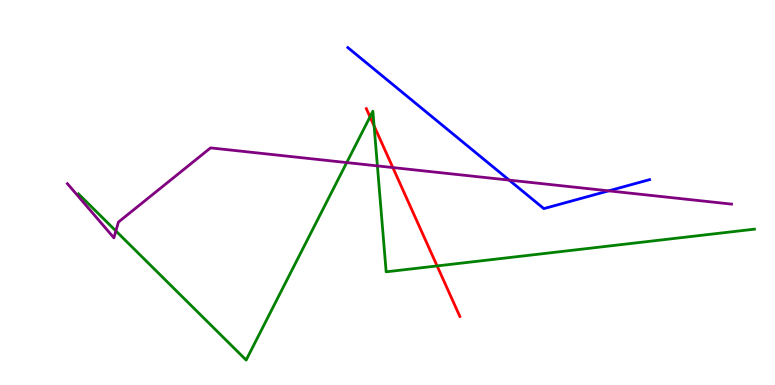[{'lines': ['blue', 'red'], 'intersections': []}, {'lines': ['green', 'red'], 'intersections': [{'x': 4.77, 'y': 6.96}, {'x': 4.83, 'y': 6.73}, {'x': 5.64, 'y': 3.09}]}, {'lines': ['purple', 'red'], 'intersections': [{'x': 5.07, 'y': 5.65}]}, {'lines': ['blue', 'green'], 'intersections': []}, {'lines': ['blue', 'purple'], 'intersections': [{'x': 6.57, 'y': 5.32}, {'x': 7.85, 'y': 5.04}]}, {'lines': ['green', 'purple'], 'intersections': [{'x': 1.5, 'y': 4.0}, {'x': 4.47, 'y': 5.78}, {'x': 4.87, 'y': 5.69}]}]